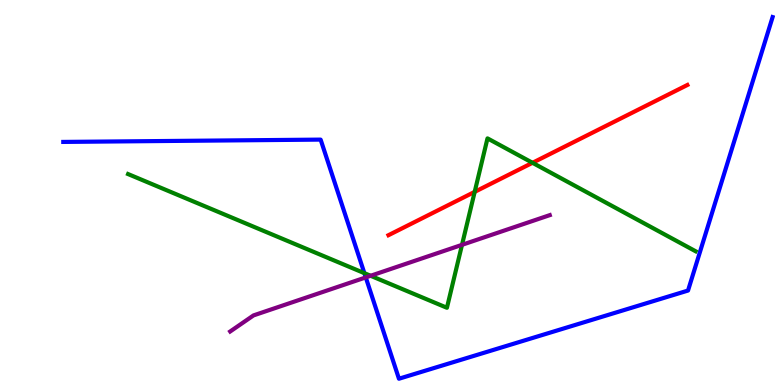[{'lines': ['blue', 'red'], 'intersections': []}, {'lines': ['green', 'red'], 'intersections': [{'x': 6.12, 'y': 5.02}, {'x': 6.87, 'y': 5.77}]}, {'lines': ['purple', 'red'], 'intersections': []}, {'lines': ['blue', 'green'], 'intersections': [{'x': 4.7, 'y': 2.91}]}, {'lines': ['blue', 'purple'], 'intersections': [{'x': 4.72, 'y': 2.79}]}, {'lines': ['green', 'purple'], 'intersections': [{'x': 4.78, 'y': 2.84}, {'x': 5.96, 'y': 3.64}]}]